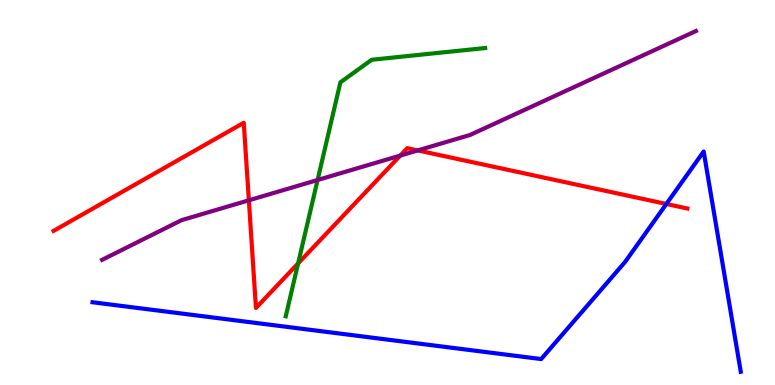[{'lines': ['blue', 'red'], 'intersections': [{'x': 8.6, 'y': 4.7}]}, {'lines': ['green', 'red'], 'intersections': [{'x': 3.85, 'y': 3.16}]}, {'lines': ['purple', 'red'], 'intersections': [{'x': 3.21, 'y': 4.8}, {'x': 5.16, 'y': 5.96}, {'x': 5.39, 'y': 6.09}]}, {'lines': ['blue', 'green'], 'intersections': []}, {'lines': ['blue', 'purple'], 'intersections': []}, {'lines': ['green', 'purple'], 'intersections': [{'x': 4.1, 'y': 5.32}]}]